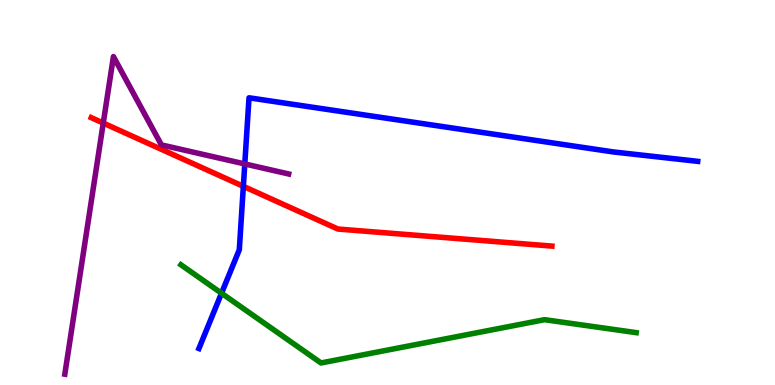[{'lines': ['blue', 'red'], 'intersections': [{'x': 3.14, 'y': 5.16}]}, {'lines': ['green', 'red'], 'intersections': []}, {'lines': ['purple', 'red'], 'intersections': [{'x': 1.33, 'y': 6.8}]}, {'lines': ['blue', 'green'], 'intersections': [{'x': 2.86, 'y': 2.38}]}, {'lines': ['blue', 'purple'], 'intersections': [{'x': 3.16, 'y': 5.74}]}, {'lines': ['green', 'purple'], 'intersections': []}]